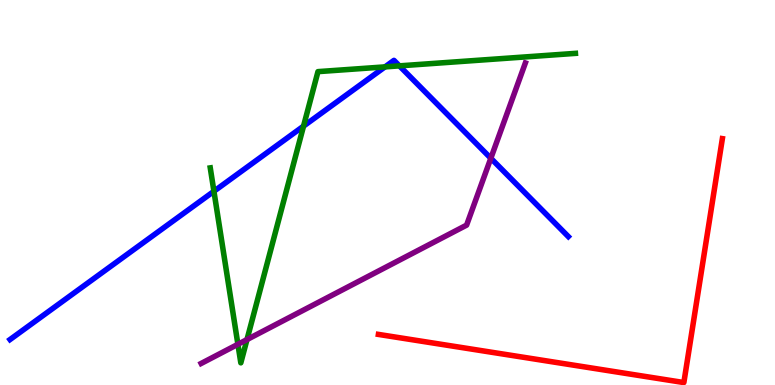[{'lines': ['blue', 'red'], 'intersections': []}, {'lines': ['green', 'red'], 'intersections': []}, {'lines': ['purple', 'red'], 'intersections': []}, {'lines': ['blue', 'green'], 'intersections': [{'x': 2.76, 'y': 5.03}, {'x': 3.92, 'y': 6.72}, {'x': 4.97, 'y': 8.26}, {'x': 5.15, 'y': 8.29}]}, {'lines': ['blue', 'purple'], 'intersections': [{'x': 6.33, 'y': 5.89}]}, {'lines': ['green', 'purple'], 'intersections': [{'x': 3.07, 'y': 1.06}, {'x': 3.19, 'y': 1.18}]}]